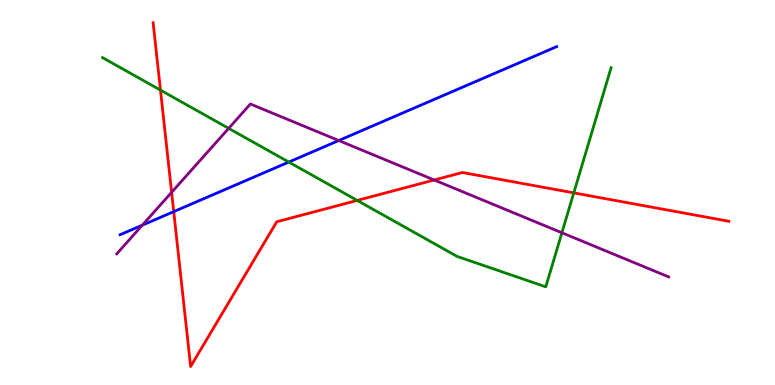[{'lines': ['blue', 'red'], 'intersections': [{'x': 2.24, 'y': 4.5}]}, {'lines': ['green', 'red'], 'intersections': [{'x': 2.07, 'y': 7.66}, {'x': 4.61, 'y': 4.79}, {'x': 7.4, 'y': 4.99}]}, {'lines': ['purple', 'red'], 'intersections': [{'x': 2.21, 'y': 5.0}, {'x': 5.6, 'y': 5.32}]}, {'lines': ['blue', 'green'], 'intersections': [{'x': 3.73, 'y': 5.79}]}, {'lines': ['blue', 'purple'], 'intersections': [{'x': 1.84, 'y': 4.15}, {'x': 4.37, 'y': 6.35}]}, {'lines': ['green', 'purple'], 'intersections': [{'x': 2.95, 'y': 6.67}, {'x': 7.25, 'y': 3.95}]}]